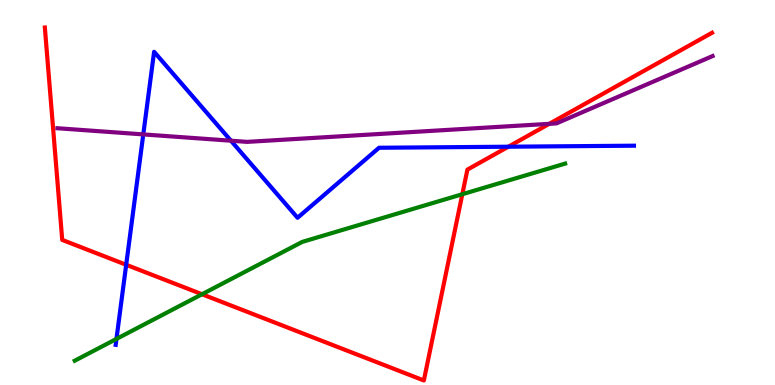[{'lines': ['blue', 'red'], 'intersections': [{'x': 1.63, 'y': 3.12}, {'x': 6.56, 'y': 6.19}]}, {'lines': ['green', 'red'], 'intersections': [{'x': 2.61, 'y': 2.36}, {'x': 5.97, 'y': 4.96}]}, {'lines': ['purple', 'red'], 'intersections': [{'x': 7.09, 'y': 6.78}]}, {'lines': ['blue', 'green'], 'intersections': [{'x': 1.5, 'y': 1.2}]}, {'lines': ['blue', 'purple'], 'intersections': [{'x': 1.85, 'y': 6.51}, {'x': 2.98, 'y': 6.35}]}, {'lines': ['green', 'purple'], 'intersections': []}]